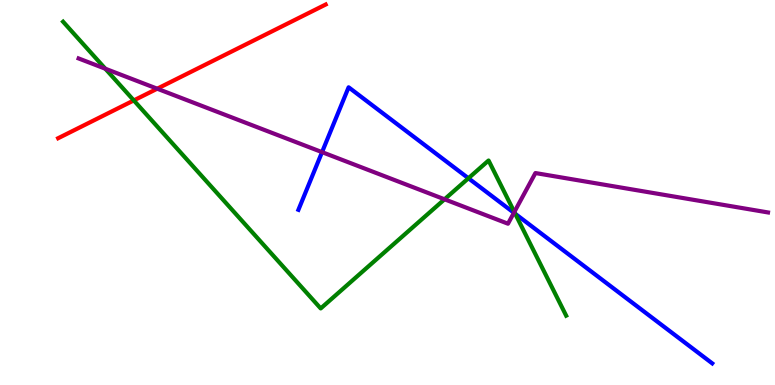[{'lines': ['blue', 'red'], 'intersections': []}, {'lines': ['green', 'red'], 'intersections': [{'x': 1.73, 'y': 7.39}]}, {'lines': ['purple', 'red'], 'intersections': [{'x': 2.03, 'y': 7.7}]}, {'lines': ['blue', 'green'], 'intersections': [{'x': 6.04, 'y': 5.37}, {'x': 6.65, 'y': 4.45}]}, {'lines': ['blue', 'purple'], 'intersections': [{'x': 4.16, 'y': 6.05}, {'x': 6.63, 'y': 4.47}]}, {'lines': ['green', 'purple'], 'intersections': [{'x': 1.36, 'y': 8.21}, {'x': 5.74, 'y': 4.82}, {'x': 6.64, 'y': 4.49}]}]